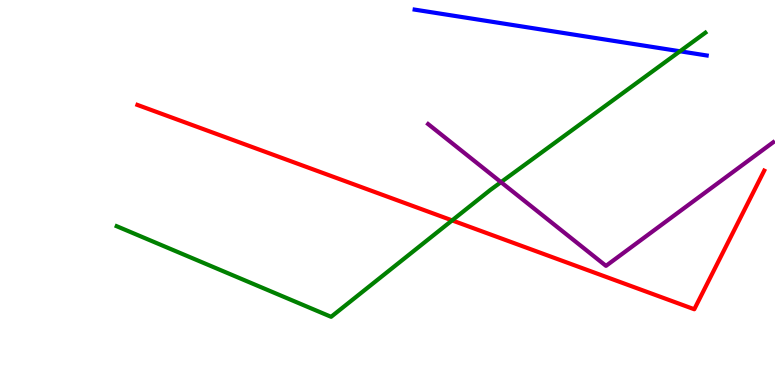[{'lines': ['blue', 'red'], 'intersections': []}, {'lines': ['green', 'red'], 'intersections': [{'x': 5.83, 'y': 4.28}]}, {'lines': ['purple', 'red'], 'intersections': []}, {'lines': ['blue', 'green'], 'intersections': [{'x': 8.77, 'y': 8.67}]}, {'lines': ['blue', 'purple'], 'intersections': []}, {'lines': ['green', 'purple'], 'intersections': [{'x': 6.46, 'y': 5.27}]}]